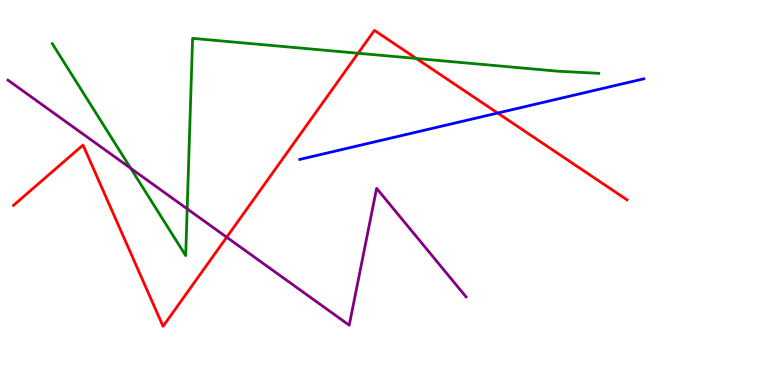[{'lines': ['blue', 'red'], 'intersections': [{'x': 6.42, 'y': 7.06}]}, {'lines': ['green', 'red'], 'intersections': [{'x': 4.62, 'y': 8.62}, {'x': 5.37, 'y': 8.48}]}, {'lines': ['purple', 'red'], 'intersections': [{'x': 2.93, 'y': 3.84}]}, {'lines': ['blue', 'green'], 'intersections': []}, {'lines': ['blue', 'purple'], 'intersections': []}, {'lines': ['green', 'purple'], 'intersections': [{'x': 1.69, 'y': 5.63}, {'x': 2.42, 'y': 4.58}]}]